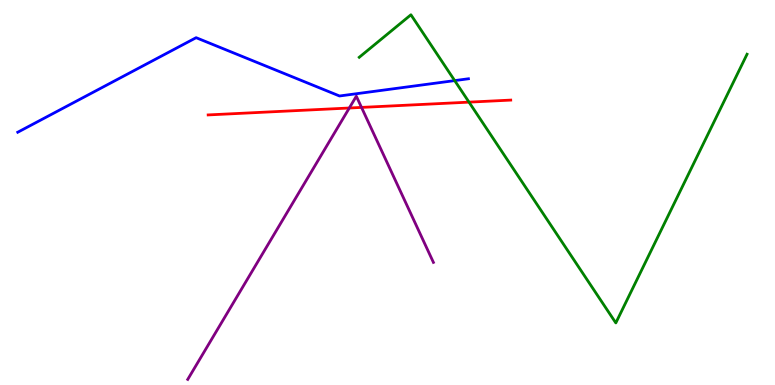[{'lines': ['blue', 'red'], 'intersections': []}, {'lines': ['green', 'red'], 'intersections': [{'x': 6.05, 'y': 7.35}]}, {'lines': ['purple', 'red'], 'intersections': [{'x': 4.51, 'y': 7.19}, {'x': 4.66, 'y': 7.21}]}, {'lines': ['blue', 'green'], 'intersections': [{'x': 5.87, 'y': 7.91}]}, {'lines': ['blue', 'purple'], 'intersections': []}, {'lines': ['green', 'purple'], 'intersections': []}]